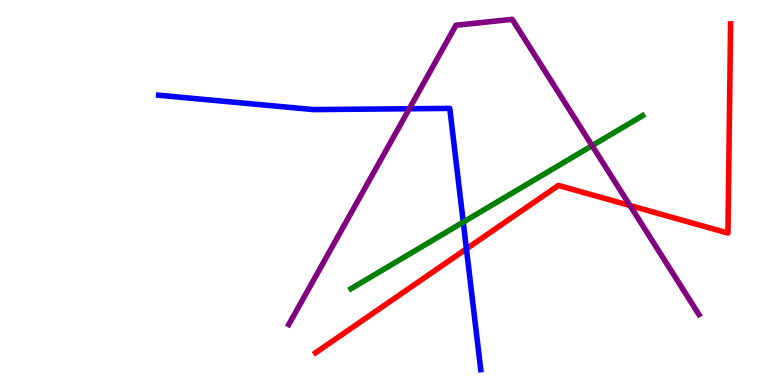[{'lines': ['blue', 'red'], 'intersections': [{'x': 6.02, 'y': 3.54}]}, {'lines': ['green', 'red'], 'intersections': []}, {'lines': ['purple', 'red'], 'intersections': [{'x': 8.13, 'y': 4.66}]}, {'lines': ['blue', 'green'], 'intersections': [{'x': 5.98, 'y': 4.23}]}, {'lines': ['blue', 'purple'], 'intersections': [{'x': 5.28, 'y': 7.18}]}, {'lines': ['green', 'purple'], 'intersections': [{'x': 7.64, 'y': 6.22}]}]